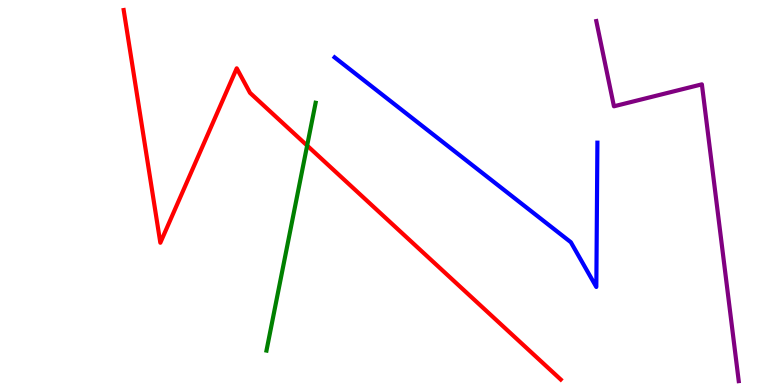[{'lines': ['blue', 'red'], 'intersections': []}, {'lines': ['green', 'red'], 'intersections': [{'x': 3.96, 'y': 6.22}]}, {'lines': ['purple', 'red'], 'intersections': []}, {'lines': ['blue', 'green'], 'intersections': []}, {'lines': ['blue', 'purple'], 'intersections': []}, {'lines': ['green', 'purple'], 'intersections': []}]